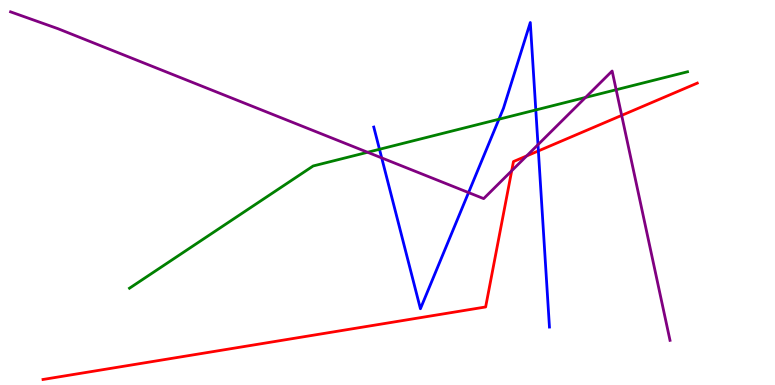[{'lines': ['blue', 'red'], 'intersections': [{'x': 6.95, 'y': 6.08}]}, {'lines': ['green', 'red'], 'intersections': []}, {'lines': ['purple', 'red'], 'intersections': [{'x': 6.6, 'y': 5.56}, {'x': 6.8, 'y': 5.95}, {'x': 8.02, 'y': 7.0}]}, {'lines': ['blue', 'green'], 'intersections': [{'x': 4.9, 'y': 6.12}, {'x': 6.44, 'y': 6.9}, {'x': 6.91, 'y': 7.14}]}, {'lines': ['blue', 'purple'], 'intersections': [{'x': 4.93, 'y': 5.9}, {'x': 6.05, 'y': 5.0}, {'x': 6.94, 'y': 6.24}]}, {'lines': ['green', 'purple'], 'intersections': [{'x': 4.74, 'y': 6.04}, {'x': 7.56, 'y': 7.47}, {'x': 7.95, 'y': 7.67}]}]